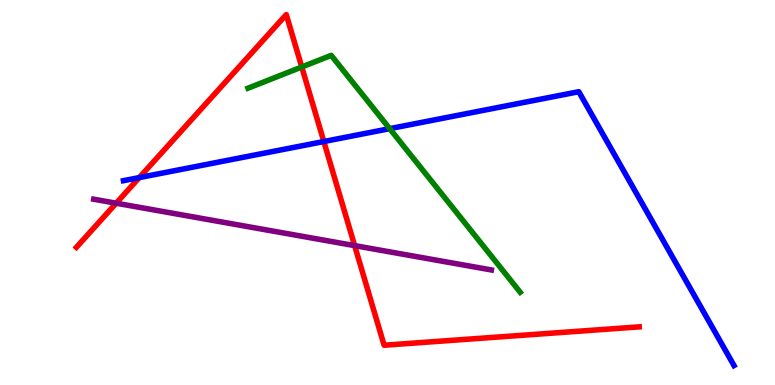[{'lines': ['blue', 'red'], 'intersections': [{'x': 1.8, 'y': 5.39}, {'x': 4.18, 'y': 6.32}]}, {'lines': ['green', 'red'], 'intersections': [{'x': 3.89, 'y': 8.26}]}, {'lines': ['purple', 'red'], 'intersections': [{'x': 1.5, 'y': 4.72}, {'x': 4.58, 'y': 3.62}]}, {'lines': ['blue', 'green'], 'intersections': [{'x': 5.03, 'y': 6.66}]}, {'lines': ['blue', 'purple'], 'intersections': []}, {'lines': ['green', 'purple'], 'intersections': []}]